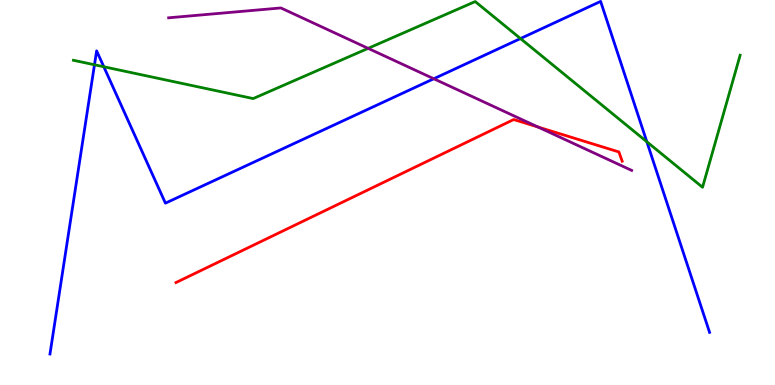[{'lines': ['blue', 'red'], 'intersections': []}, {'lines': ['green', 'red'], 'intersections': []}, {'lines': ['purple', 'red'], 'intersections': [{'x': 6.94, 'y': 6.7}]}, {'lines': ['blue', 'green'], 'intersections': [{'x': 1.22, 'y': 8.32}, {'x': 1.34, 'y': 8.27}, {'x': 6.72, 'y': 9.0}, {'x': 8.35, 'y': 6.32}]}, {'lines': ['blue', 'purple'], 'intersections': [{'x': 5.6, 'y': 7.95}]}, {'lines': ['green', 'purple'], 'intersections': [{'x': 4.75, 'y': 8.74}]}]